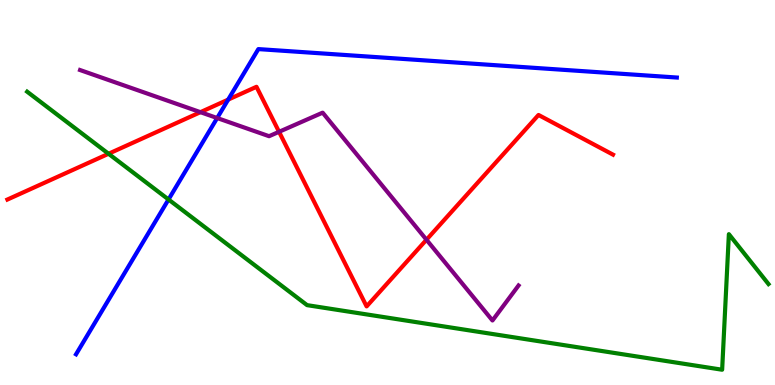[{'lines': ['blue', 'red'], 'intersections': [{'x': 2.94, 'y': 7.41}]}, {'lines': ['green', 'red'], 'intersections': [{'x': 1.4, 'y': 6.01}]}, {'lines': ['purple', 'red'], 'intersections': [{'x': 2.59, 'y': 7.09}, {'x': 3.6, 'y': 6.58}, {'x': 5.5, 'y': 3.77}]}, {'lines': ['blue', 'green'], 'intersections': [{'x': 2.17, 'y': 4.82}]}, {'lines': ['blue', 'purple'], 'intersections': [{'x': 2.8, 'y': 6.93}]}, {'lines': ['green', 'purple'], 'intersections': []}]